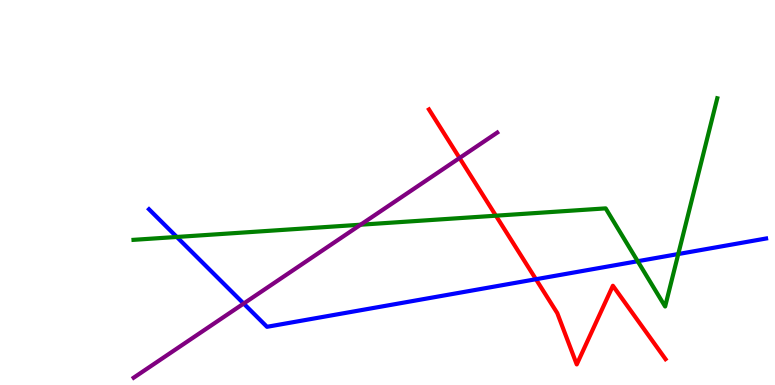[{'lines': ['blue', 'red'], 'intersections': [{'x': 6.92, 'y': 2.75}]}, {'lines': ['green', 'red'], 'intersections': [{'x': 6.4, 'y': 4.4}]}, {'lines': ['purple', 'red'], 'intersections': [{'x': 5.93, 'y': 5.9}]}, {'lines': ['blue', 'green'], 'intersections': [{'x': 2.28, 'y': 3.85}, {'x': 8.23, 'y': 3.22}, {'x': 8.75, 'y': 3.4}]}, {'lines': ['blue', 'purple'], 'intersections': [{'x': 3.14, 'y': 2.12}]}, {'lines': ['green', 'purple'], 'intersections': [{'x': 4.65, 'y': 4.16}]}]